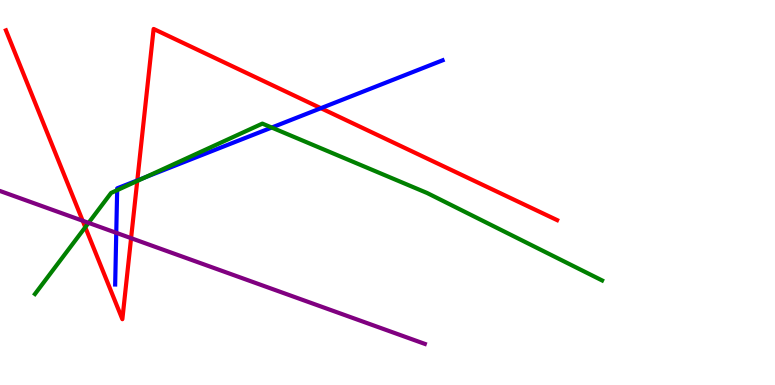[{'lines': ['blue', 'red'], 'intersections': [{'x': 1.77, 'y': 5.31}, {'x': 4.14, 'y': 7.19}]}, {'lines': ['green', 'red'], 'intersections': [{'x': 1.1, 'y': 4.1}, {'x': 1.77, 'y': 5.3}]}, {'lines': ['purple', 'red'], 'intersections': [{'x': 1.07, 'y': 4.27}, {'x': 1.69, 'y': 3.81}]}, {'lines': ['blue', 'green'], 'intersections': [{'x': 1.51, 'y': 5.06}, {'x': 1.87, 'y': 5.39}, {'x': 3.51, 'y': 6.69}]}, {'lines': ['blue', 'purple'], 'intersections': [{'x': 1.5, 'y': 3.95}]}, {'lines': ['green', 'purple'], 'intersections': [{'x': 1.14, 'y': 4.21}]}]